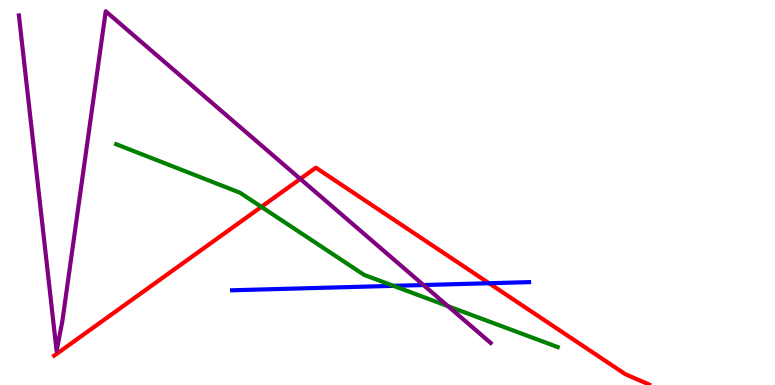[{'lines': ['blue', 'red'], 'intersections': [{'x': 6.31, 'y': 2.64}]}, {'lines': ['green', 'red'], 'intersections': [{'x': 3.37, 'y': 4.63}]}, {'lines': ['purple', 'red'], 'intersections': [{'x': 3.87, 'y': 5.35}]}, {'lines': ['blue', 'green'], 'intersections': [{'x': 5.08, 'y': 2.58}]}, {'lines': ['blue', 'purple'], 'intersections': [{'x': 5.46, 'y': 2.6}]}, {'lines': ['green', 'purple'], 'intersections': [{'x': 5.78, 'y': 2.05}]}]